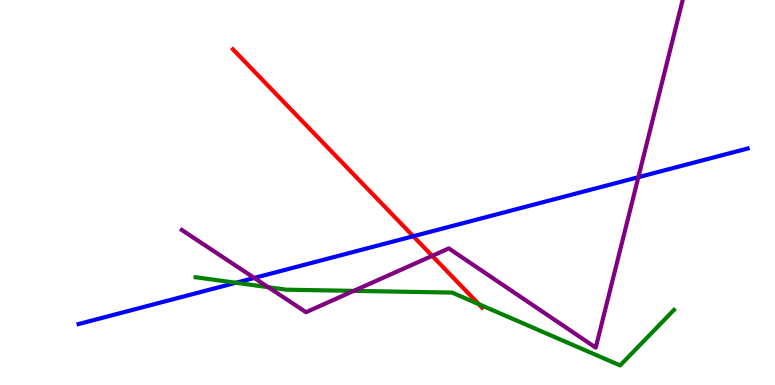[{'lines': ['blue', 'red'], 'intersections': [{'x': 5.33, 'y': 3.86}]}, {'lines': ['green', 'red'], 'intersections': [{'x': 6.18, 'y': 2.1}]}, {'lines': ['purple', 'red'], 'intersections': [{'x': 5.58, 'y': 3.35}]}, {'lines': ['blue', 'green'], 'intersections': [{'x': 3.04, 'y': 2.66}]}, {'lines': ['blue', 'purple'], 'intersections': [{'x': 3.28, 'y': 2.78}, {'x': 8.24, 'y': 5.4}]}, {'lines': ['green', 'purple'], 'intersections': [{'x': 3.46, 'y': 2.54}, {'x': 4.56, 'y': 2.45}]}]